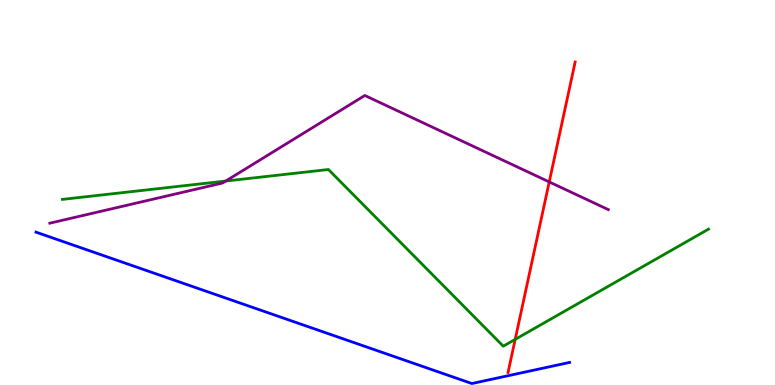[{'lines': ['blue', 'red'], 'intersections': []}, {'lines': ['green', 'red'], 'intersections': [{'x': 6.65, 'y': 1.19}]}, {'lines': ['purple', 'red'], 'intersections': [{'x': 7.09, 'y': 5.27}]}, {'lines': ['blue', 'green'], 'intersections': []}, {'lines': ['blue', 'purple'], 'intersections': []}, {'lines': ['green', 'purple'], 'intersections': [{'x': 2.91, 'y': 5.3}]}]